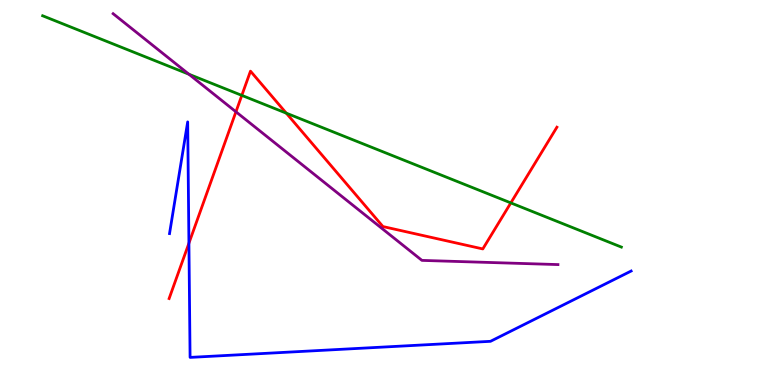[{'lines': ['blue', 'red'], 'intersections': [{'x': 2.44, 'y': 3.68}]}, {'lines': ['green', 'red'], 'intersections': [{'x': 3.12, 'y': 7.52}, {'x': 3.69, 'y': 7.06}, {'x': 6.59, 'y': 4.73}]}, {'lines': ['purple', 'red'], 'intersections': [{'x': 3.04, 'y': 7.1}]}, {'lines': ['blue', 'green'], 'intersections': []}, {'lines': ['blue', 'purple'], 'intersections': []}, {'lines': ['green', 'purple'], 'intersections': [{'x': 2.44, 'y': 8.07}]}]